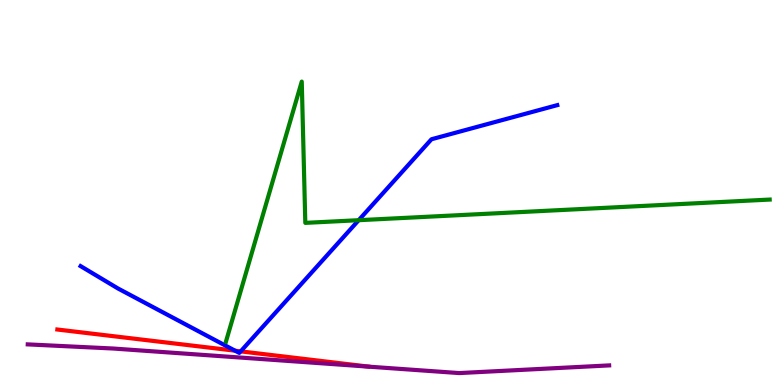[{'lines': ['blue', 'red'], 'intersections': [{'x': 3.03, 'y': 0.891}, {'x': 3.11, 'y': 0.874}]}, {'lines': ['green', 'red'], 'intersections': []}, {'lines': ['purple', 'red'], 'intersections': []}, {'lines': ['blue', 'green'], 'intersections': [{'x': 4.63, 'y': 4.28}]}, {'lines': ['blue', 'purple'], 'intersections': []}, {'lines': ['green', 'purple'], 'intersections': []}]